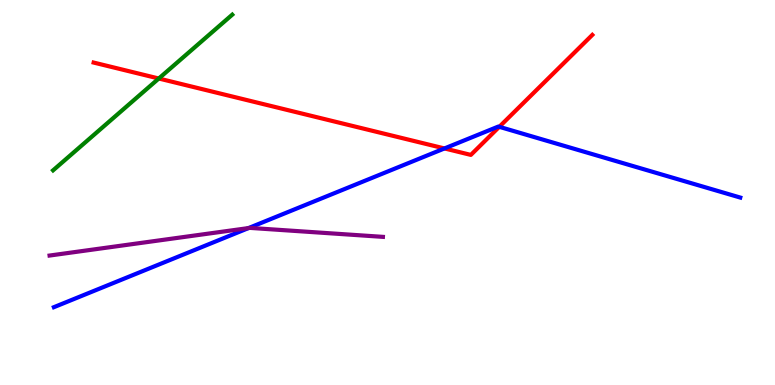[{'lines': ['blue', 'red'], 'intersections': [{'x': 5.73, 'y': 6.14}, {'x': 6.44, 'y': 6.71}]}, {'lines': ['green', 'red'], 'intersections': [{'x': 2.05, 'y': 7.96}]}, {'lines': ['purple', 'red'], 'intersections': []}, {'lines': ['blue', 'green'], 'intersections': []}, {'lines': ['blue', 'purple'], 'intersections': [{'x': 3.21, 'y': 4.08}]}, {'lines': ['green', 'purple'], 'intersections': []}]